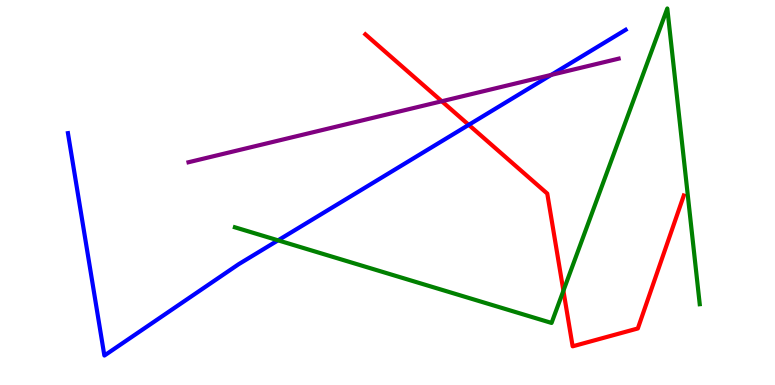[{'lines': ['blue', 'red'], 'intersections': [{'x': 6.05, 'y': 6.76}]}, {'lines': ['green', 'red'], 'intersections': [{'x': 7.27, 'y': 2.45}]}, {'lines': ['purple', 'red'], 'intersections': [{'x': 5.7, 'y': 7.37}]}, {'lines': ['blue', 'green'], 'intersections': [{'x': 3.59, 'y': 3.76}]}, {'lines': ['blue', 'purple'], 'intersections': [{'x': 7.11, 'y': 8.05}]}, {'lines': ['green', 'purple'], 'intersections': []}]